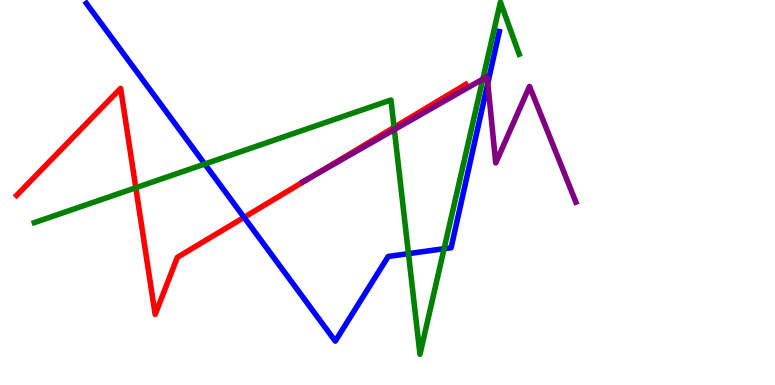[{'lines': ['blue', 'red'], 'intersections': [{'x': 3.15, 'y': 4.35}]}, {'lines': ['green', 'red'], 'intersections': [{'x': 1.75, 'y': 5.12}, {'x': 5.08, 'y': 6.69}]}, {'lines': ['purple', 'red'], 'intersections': [{'x': 4.05, 'y': 5.44}]}, {'lines': ['blue', 'green'], 'intersections': [{'x': 2.64, 'y': 5.74}, {'x': 5.27, 'y': 3.41}, {'x': 5.73, 'y': 3.54}]}, {'lines': ['blue', 'purple'], 'intersections': [{'x': 6.29, 'y': 7.84}]}, {'lines': ['green', 'purple'], 'intersections': [{'x': 5.09, 'y': 6.63}, {'x': 6.23, 'y': 7.95}]}]